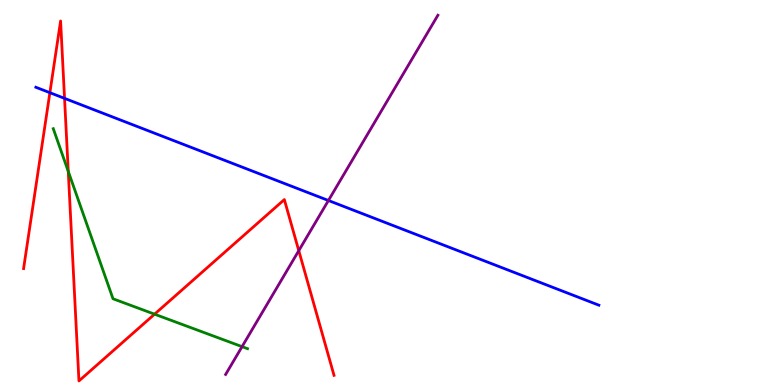[{'lines': ['blue', 'red'], 'intersections': [{'x': 0.644, 'y': 7.59}, {'x': 0.833, 'y': 7.45}]}, {'lines': ['green', 'red'], 'intersections': [{'x': 0.881, 'y': 5.55}, {'x': 1.99, 'y': 1.84}]}, {'lines': ['purple', 'red'], 'intersections': [{'x': 3.86, 'y': 3.49}]}, {'lines': ['blue', 'green'], 'intersections': []}, {'lines': ['blue', 'purple'], 'intersections': [{'x': 4.24, 'y': 4.79}]}, {'lines': ['green', 'purple'], 'intersections': [{'x': 3.12, 'y': 0.996}]}]